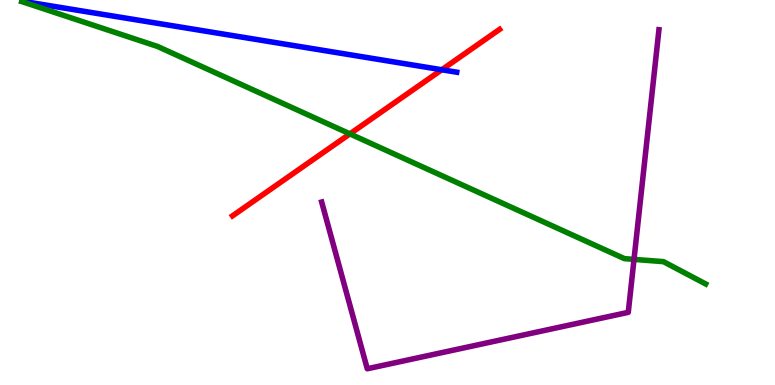[{'lines': ['blue', 'red'], 'intersections': [{'x': 5.7, 'y': 8.19}]}, {'lines': ['green', 'red'], 'intersections': [{'x': 4.52, 'y': 6.52}]}, {'lines': ['purple', 'red'], 'intersections': []}, {'lines': ['blue', 'green'], 'intersections': []}, {'lines': ['blue', 'purple'], 'intersections': []}, {'lines': ['green', 'purple'], 'intersections': [{'x': 8.18, 'y': 3.26}]}]